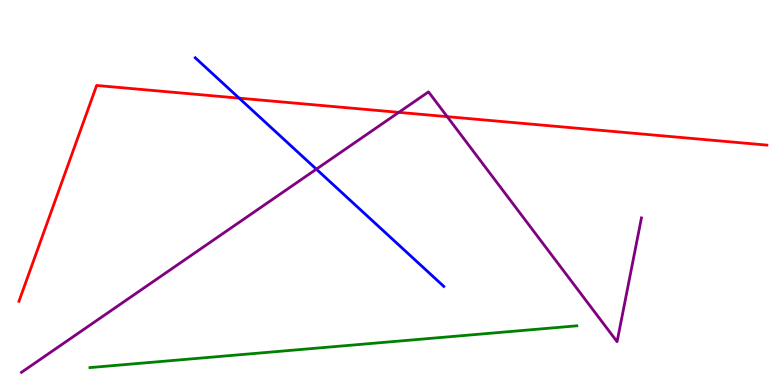[{'lines': ['blue', 'red'], 'intersections': [{'x': 3.09, 'y': 7.45}]}, {'lines': ['green', 'red'], 'intersections': []}, {'lines': ['purple', 'red'], 'intersections': [{'x': 5.15, 'y': 7.08}, {'x': 5.77, 'y': 6.97}]}, {'lines': ['blue', 'green'], 'intersections': []}, {'lines': ['blue', 'purple'], 'intersections': [{'x': 4.08, 'y': 5.61}]}, {'lines': ['green', 'purple'], 'intersections': []}]